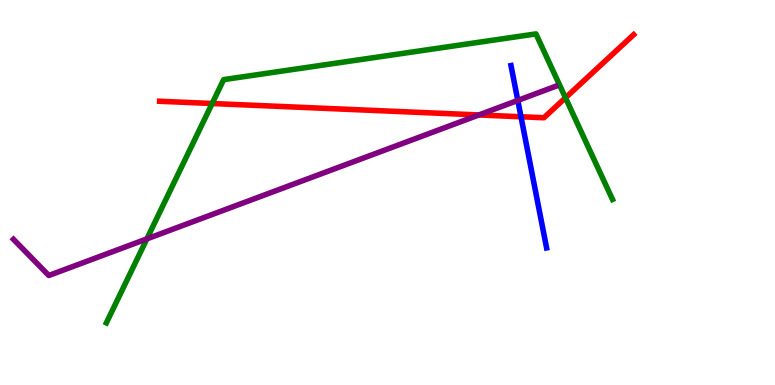[{'lines': ['blue', 'red'], 'intersections': [{'x': 6.72, 'y': 6.97}]}, {'lines': ['green', 'red'], 'intersections': [{'x': 2.74, 'y': 7.31}, {'x': 7.3, 'y': 7.46}]}, {'lines': ['purple', 'red'], 'intersections': [{'x': 6.18, 'y': 7.01}]}, {'lines': ['blue', 'green'], 'intersections': []}, {'lines': ['blue', 'purple'], 'intersections': [{'x': 6.68, 'y': 7.39}]}, {'lines': ['green', 'purple'], 'intersections': [{'x': 1.9, 'y': 3.8}]}]